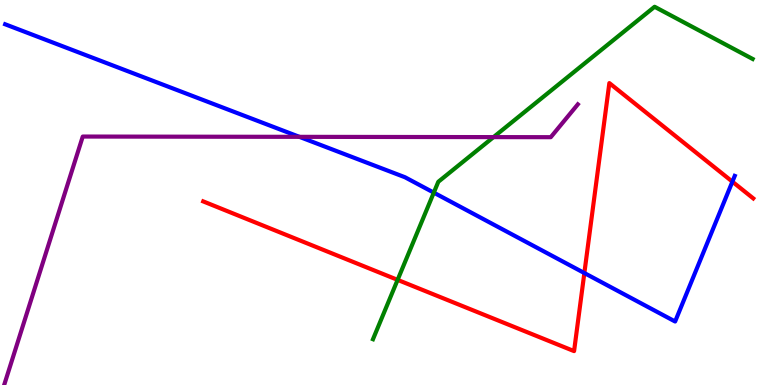[{'lines': ['blue', 'red'], 'intersections': [{'x': 7.54, 'y': 2.91}, {'x': 9.45, 'y': 5.28}]}, {'lines': ['green', 'red'], 'intersections': [{'x': 5.13, 'y': 2.73}]}, {'lines': ['purple', 'red'], 'intersections': []}, {'lines': ['blue', 'green'], 'intersections': [{'x': 5.6, 'y': 5.0}]}, {'lines': ['blue', 'purple'], 'intersections': [{'x': 3.86, 'y': 6.45}]}, {'lines': ['green', 'purple'], 'intersections': [{'x': 6.37, 'y': 6.44}]}]